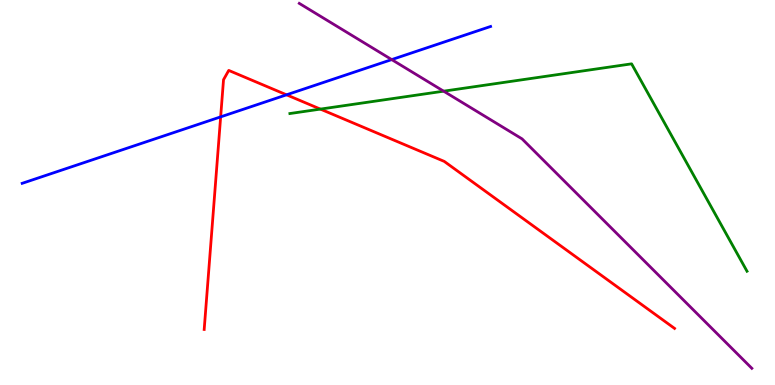[{'lines': ['blue', 'red'], 'intersections': [{'x': 2.85, 'y': 6.96}, {'x': 3.7, 'y': 7.54}]}, {'lines': ['green', 'red'], 'intersections': [{'x': 4.13, 'y': 7.17}]}, {'lines': ['purple', 'red'], 'intersections': []}, {'lines': ['blue', 'green'], 'intersections': []}, {'lines': ['blue', 'purple'], 'intersections': [{'x': 5.05, 'y': 8.45}]}, {'lines': ['green', 'purple'], 'intersections': [{'x': 5.72, 'y': 7.63}]}]